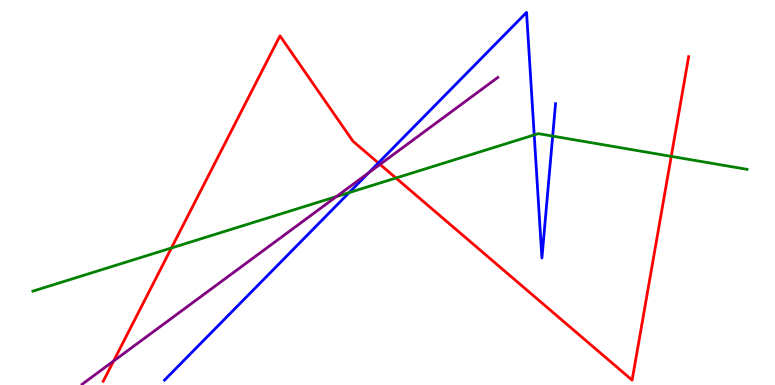[{'lines': ['blue', 'red'], 'intersections': [{'x': 4.88, 'y': 5.77}]}, {'lines': ['green', 'red'], 'intersections': [{'x': 2.21, 'y': 3.56}, {'x': 5.11, 'y': 5.38}, {'x': 8.66, 'y': 5.94}]}, {'lines': ['purple', 'red'], 'intersections': [{'x': 1.47, 'y': 0.622}, {'x': 4.9, 'y': 5.73}]}, {'lines': ['blue', 'green'], 'intersections': [{'x': 4.51, 'y': 5.0}, {'x': 6.89, 'y': 6.5}, {'x': 7.13, 'y': 6.47}]}, {'lines': ['blue', 'purple'], 'intersections': [{'x': 4.76, 'y': 5.51}]}, {'lines': ['green', 'purple'], 'intersections': [{'x': 4.34, 'y': 4.89}]}]